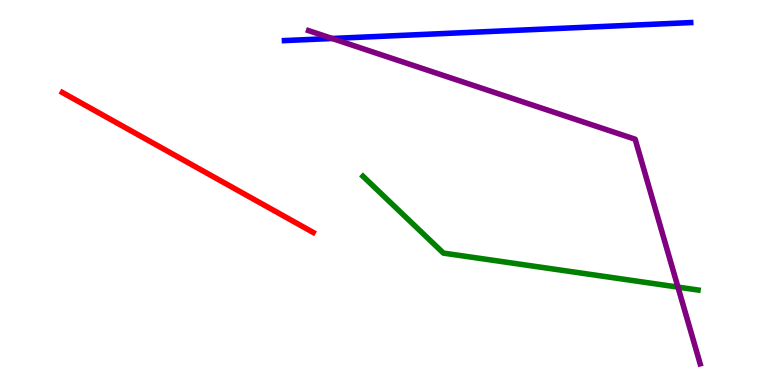[{'lines': ['blue', 'red'], 'intersections': []}, {'lines': ['green', 'red'], 'intersections': []}, {'lines': ['purple', 'red'], 'intersections': []}, {'lines': ['blue', 'green'], 'intersections': []}, {'lines': ['blue', 'purple'], 'intersections': [{'x': 4.29, 'y': 9.0}]}, {'lines': ['green', 'purple'], 'intersections': [{'x': 8.75, 'y': 2.54}]}]